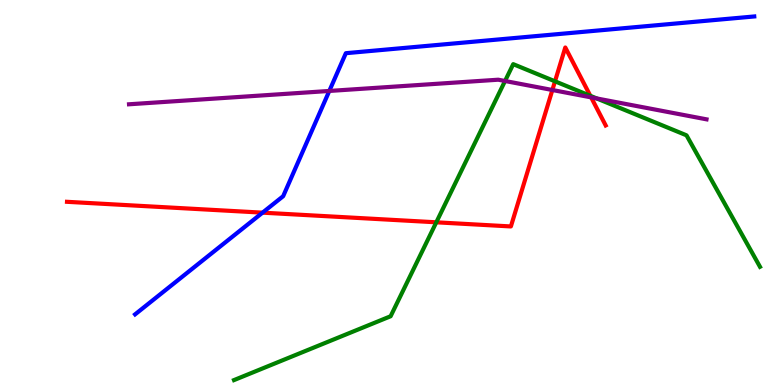[{'lines': ['blue', 'red'], 'intersections': [{'x': 3.39, 'y': 4.48}]}, {'lines': ['green', 'red'], 'intersections': [{'x': 5.63, 'y': 4.23}, {'x': 7.16, 'y': 7.89}, {'x': 7.62, 'y': 7.51}]}, {'lines': ['purple', 'red'], 'intersections': [{'x': 7.13, 'y': 7.66}, {'x': 7.63, 'y': 7.47}]}, {'lines': ['blue', 'green'], 'intersections': []}, {'lines': ['blue', 'purple'], 'intersections': [{'x': 4.25, 'y': 7.64}]}, {'lines': ['green', 'purple'], 'intersections': [{'x': 6.52, 'y': 7.9}, {'x': 7.7, 'y': 7.44}]}]